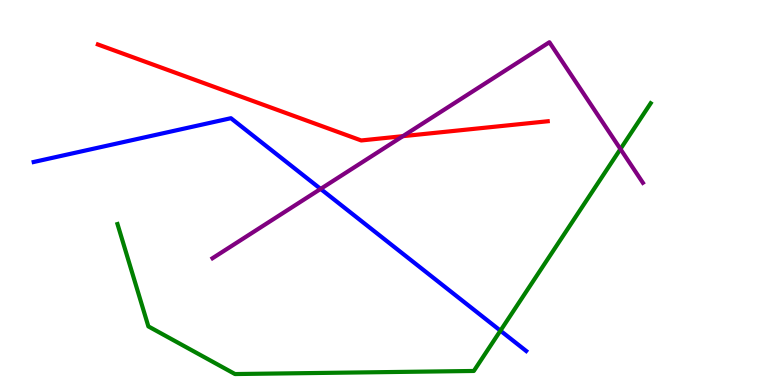[{'lines': ['blue', 'red'], 'intersections': []}, {'lines': ['green', 'red'], 'intersections': []}, {'lines': ['purple', 'red'], 'intersections': [{'x': 5.2, 'y': 6.46}]}, {'lines': ['blue', 'green'], 'intersections': [{'x': 6.46, 'y': 1.41}]}, {'lines': ['blue', 'purple'], 'intersections': [{'x': 4.14, 'y': 5.09}]}, {'lines': ['green', 'purple'], 'intersections': [{'x': 8.01, 'y': 6.13}]}]